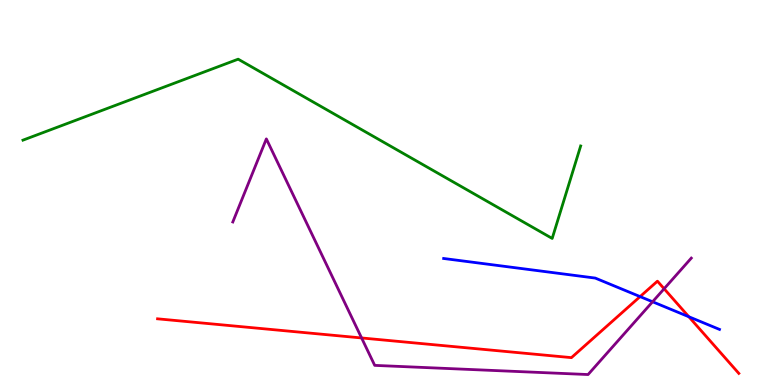[{'lines': ['blue', 'red'], 'intersections': [{'x': 8.26, 'y': 2.3}, {'x': 8.89, 'y': 1.77}]}, {'lines': ['green', 'red'], 'intersections': []}, {'lines': ['purple', 'red'], 'intersections': [{'x': 4.67, 'y': 1.22}, {'x': 8.57, 'y': 2.5}]}, {'lines': ['blue', 'green'], 'intersections': []}, {'lines': ['blue', 'purple'], 'intersections': [{'x': 8.42, 'y': 2.16}]}, {'lines': ['green', 'purple'], 'intersections': []}]